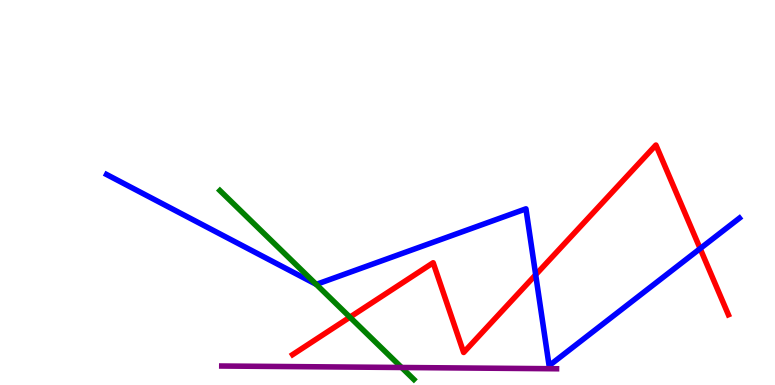[{'lines': ['blue', 'red'], 'intersections': [{'x': 6.91, 'y': 2.86}, {'x': 9.03, 'y': 3.54}]}, {'lines': ['green', 'red'], 'intersections': [{'x': 4.52, 'y': 1.76}]}, {'lines': ['purple', 'red'], 'intersections': []}, {'lines': ['blue', 'green'], 'intersections': [{'x': 4.08, 'y': 2.61}]}, {'lines': ['blue', 'purple'], 'intersections': []}, {'lines': ['green', 'purple'], 'intersections': [{'x': 5.18, 'y': 0.455}]}]